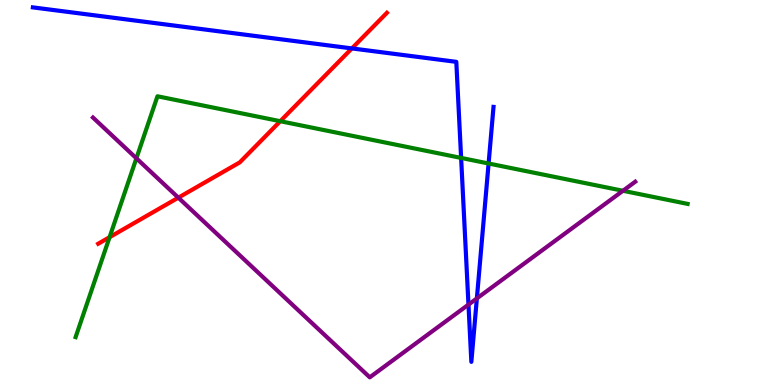[{'lines': ['blue', 'red'], 'intersections': [{'x': 4.54, 'y': 8.74}]}, {'lines': ['green', 'red'], 'intersections': [{'x': 1.41, 'y': 3.84}, {'x': 3.62, 'y': 6.85}]}, {'lines': ['purple', 'red'], 'intersections': [{'x': 2.3, 'y': 4.87}]}, {'lines': ['blue', 'green'], 'intersections': [{'x': 5.95, 'y': 5.9}, {'x': 6.3, 'y': 5.75}]}, {'lines': ['blue', 'purple'], 'intersections': [{'x': 6.04, 'y': 2.09}, {'x': 6.15, 'y': 2.25}]}, {'lines': ['green', 'purple'], 'intersections': [{'x': 1.76, 'y': 5.89}, {'x': 8.04, 'y': 5.04}]}]